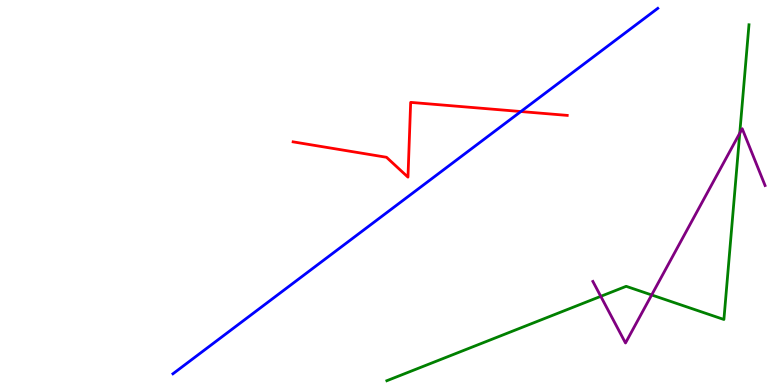[{'lines': ['blue', 'red'], 'intersections': [{'x': 6.72, 'y': 7.1}]}, {'lines': ['green', 'red'], 'intersections': []}, {'lines': ['purple', 'red'], 'intersections': []}, {'lines': ['blue', 'green'], 'intersections': []}, {'lines': ['blue', 'purple'], 'intersections': []}, {'lines': ['green', 'purple'], 'intersections': [{'x': 7.75, 'y': 2.3}, {'x': 8.41, 'y': 2.34}, {'x': 9.55, 'y': 6.54}]}]